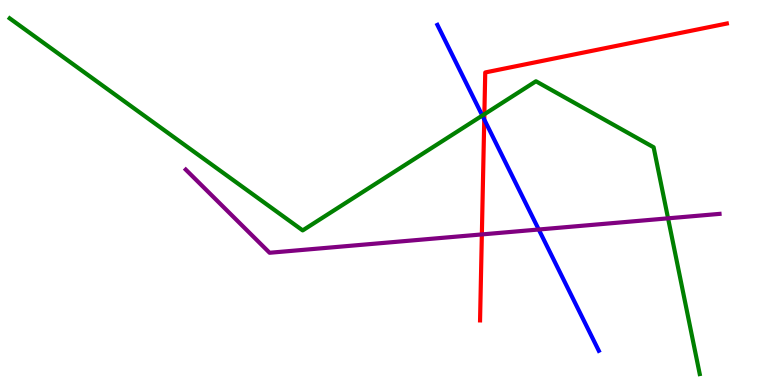[{'lines': ['blue', 'red'], 'intersections': [{'x': 6.25, 'y': 6.9}]}, {'lines': ['green', 'red'], 'intersections': [{'x': 6.25, 'y': 7.03}]}, {'lines': ['purple', 'red'], 'intersections': [{'x': 6.22, 'y': 3.91}]}, {'lines': ['blue', 'green'], 'intersections': [{'x': 6.22, 'y': 7.0}]}, {'lines': ['blue', 'purple'], 'intersections': [{'x': 6.95, 'y': 4.04}]}, {'lines': ['green', 'purple'], 'intersections': [{'x': 8.62, 'y': 4.33}]}]